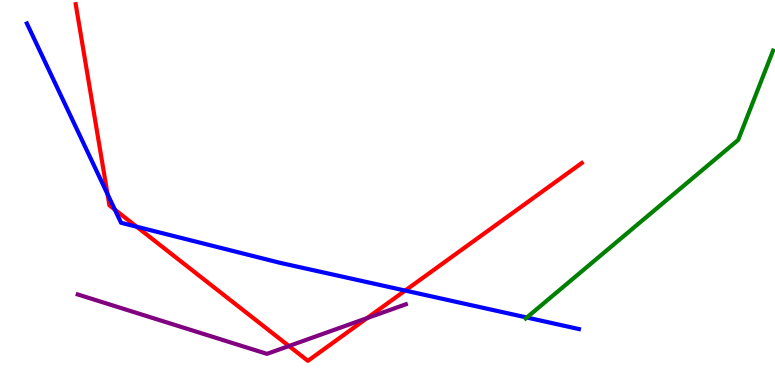[{'lines': ['blue', 'red'], 'intersections': [{'x': 1.39, 'y': 4.96}, {'x': 1.48, 'y': 4.56}, {'x': 1.76, 'y': 4.11}, {'x': 5.23, 'y': 2.45}]}, {'lines': ['green', 'red'], 'intersections': []}, {'lines': ['purple', 'red'], 'intersections': [{'x': 3.73, 'y': 1.01}, {'x': 4.74, 'y': 1.74}]}, {'lines': ['blue', 'green'], 'intersections': [{'x': 6.8, 'y': 1.75}]}, {'lines': ['blue', 'purple'], 'intersections': []}, {'lines': ['green', 'purple'], 'intersections': []}]